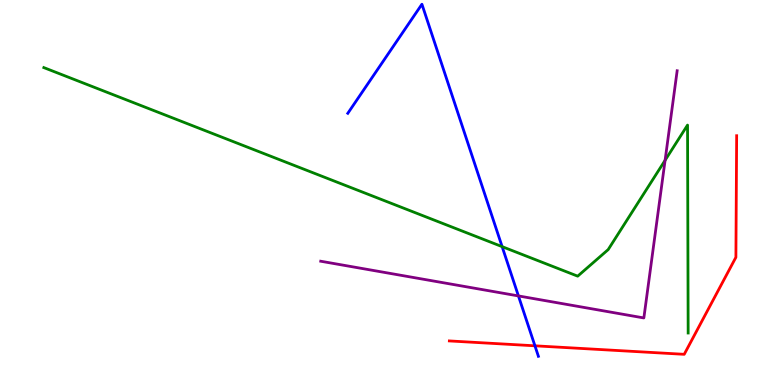[{'lines': ['blue', 'red'], 'intersections': [{'x': 6.9, 'y': 1.02}]}, {'lines': ['green', 'red'], 'intersections': []}, {'lines': ['purple', 'red'], 'intersections': []}, {'lines': ['blue', 'green'], 'intersections': [{'x': 6.48, 'y': 3.59}]}, {'lines': ['blue', 'purple'], 'intersections': [{'x': 6.69, 'y': 2.31}]}, {'lines': ['green', 'purple'], 'intersections': [{'x': 8.58, 'y': 5.84}]}]